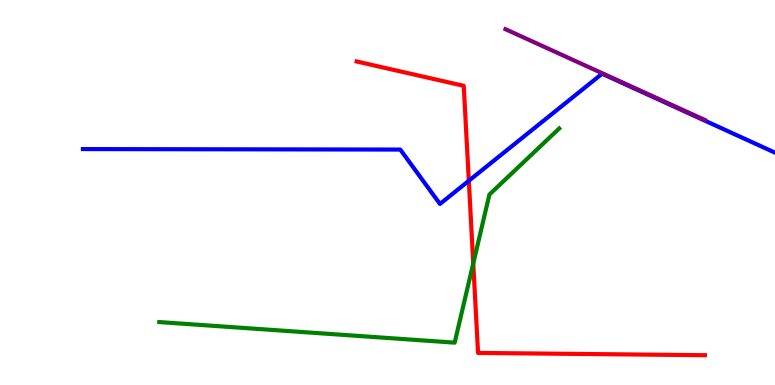[{'lines': ['blue', 'red'], 'intersections': [{'x': 6.05, 'y': 5.3}]}, {'lines': ['green', 'red'], 'intersections': [{'x': 6.11, 'y': 3.16}]}, {'lines': ['purple', 'red'], 'intersections': []}, {'lines': ['blue', 'green'], 'intersections': []}, {'lines': ['blue', 'purple'], 'intersections': []}, {'lines': ['green', 'purple'], 'intersections': []}]